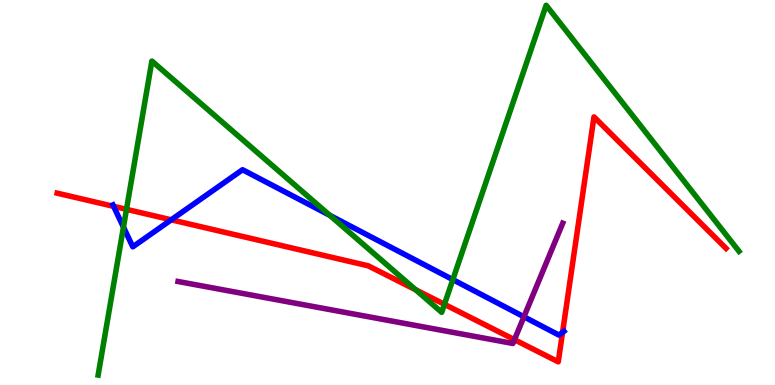[{'lines': ['blue', 'red'], 'intersections': [{'x': 1.47, 'y': 4.64}, {'x': 2.21, 'y': 4.29}, {'x': 7.26, 'y': 1.37}]}, {'lines': ['green', 'red'], 'intersections': [{'x': 1.63, 'y': 4.56}, {'x': 5.36, 'y': 2.47}, {'x': 5.73, 'y': 2.1}]}, {'lines': ['purple', 'red'], 'intersections': [{'x': 6.64, 'y': 1.18}]}, {'lines': ['blue', 'green'], 'intersections': [{'x': 1.59, 'y': 4.1}, {'x': 4.26, 'y': 4.41}, {'x': 5.84, 'y': 2.74}]}, {'lines': ['blue', 'purple'], 'intersections': [{'x': 6.76, 'y': 1.77}]}, {'lines': ['green', 'purple'], 'intersections': []}]